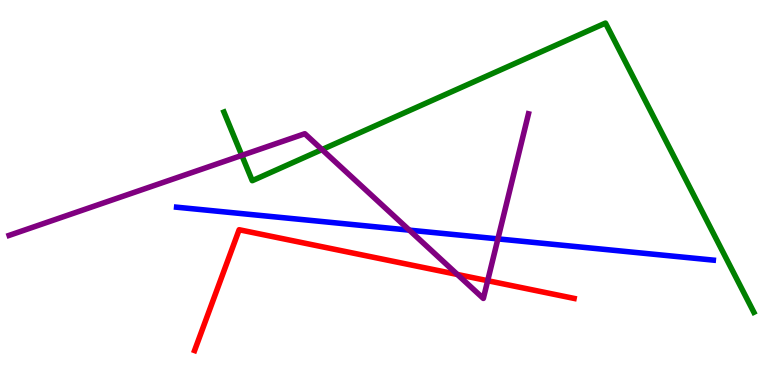[{'lines': ['blue', 'red'], 'intersections': []}, {'lines': ['green', 'red'], 'intersections': []}, {'lines': ['purple', 'red'], 'intersections': [{'x': 5.9, 'y': 2.87}, {'x': 6.29, 'y': 2.71}]}, {'lines': ['blue', 'green'], 'intersections': []}, {'lines': ['blue', 'purple'], 'intersections': [{'x': 5.28, 'y': 4.02}, {'x': 6.42, 'y': 3.8}]}, {'lines': ['green', 'purple'], 'intersections': [{'x': 3.12, 'y': 5.96}, {'x': 4.15, 'y': 6.12}]}]